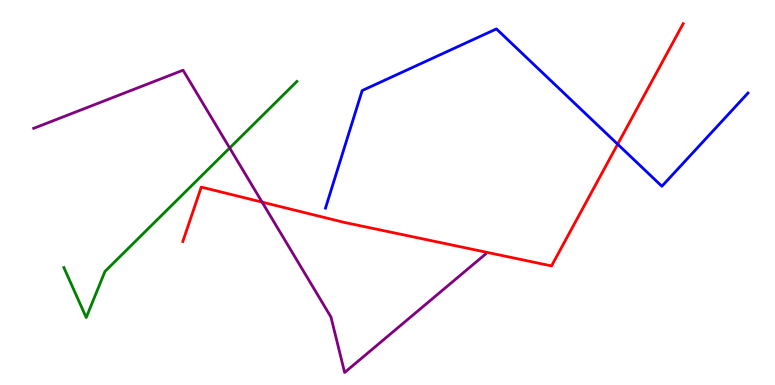[{'lines': ['blue', 'red'], 'intersections': [{'x': 7.97, 'y': 6.25}]}, {'lines': ['green', 'red'], 'intersections': []}, {'lines': ['purple', 'red'], 'intersections': [{'x': 3.38, 'y': 4.75}]}, {'lines': ['blue', 'green'], 'intersections': []}, {'lines': ['blue', 'purple'], 'intersections': []}, {'lines': ['green', 'purple'], 'intersections': [{'x': 2.96, 'y': 6.16}]}]